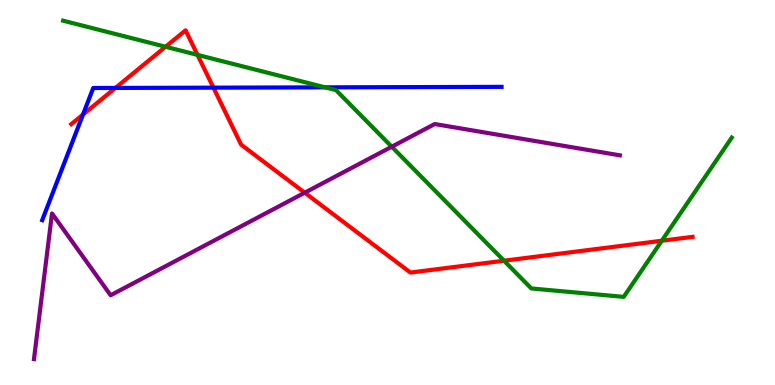[{'lines': ['blue', 'red'], 'intersections': [{'x': 1.07, 'y': 7.03}, {'x': 1.49, 'y': 7.72}, {'x': 2.75, 'y': 7.72}]}, {'lines': ['green', 'red'], 'intersections': [{'x': 2.14, 'y': 8.79}, {'x': 2.55, 'y': 8.57}, {'x': 6.5, 'y': 3.23}, {'x': 8.54, 'y': 3.75}]}, {'lines': ['purple', 'red'], 'intersections': [{'x': 3.93, 'y': 4.99}]}, {'lines': ['blue', 'green'], 'intersections': [{'x': 4.19, 'y': 7.73}]}, {'lines': ['blue', 'purple'], 'intersections': []}, {'lines': ['green', 'purple'], 'intersections': [{'x': 5.05, 'y': 6.19}]}]